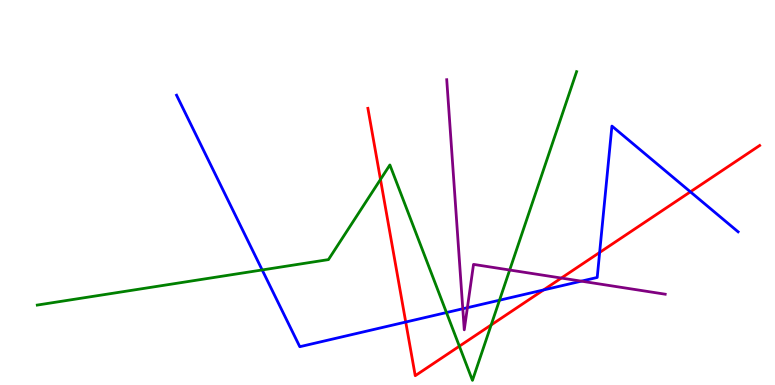[{'lines': ['blue', 'red'], 'intersections': [{'x': 5.24, 'y': 1.64}, {'x': 7.01, 'y': 2.47}, {'x': 7.74, 'y': 3.44}, {'x': 8.91, 'y': 5.02}]}, {'lines': ['green', 'red'], 'intersections': [{'x': 4.91, 'y': 5.34}, {'x': 5.93, 'y': 1.01}, {'x': 6.34, 'y': 1.56}]}, {'lines': ['purple', 'red'], 'intersections': [{'x': 7.24, 'y': 2.78}]}, {'lines': ['blue', 'green'], 'intersections': [{'x': 3.38, 'y': 2.99}, {'x': 5.76, 'y': 1.88}, {'x': 6.45, 'y': 2.2}]}, {'lines': ['blue', 'purple'], 'intersections': [{'x': 5.97, 'y': 1.98}, {'x': 6.03, 'y': 2.01}, {'x': 7.5, 'y': 2.7}]}, {'lines': ['green', 'purple'], 'intersections': [{'x': 6.58, 'y': 2.99}]}]